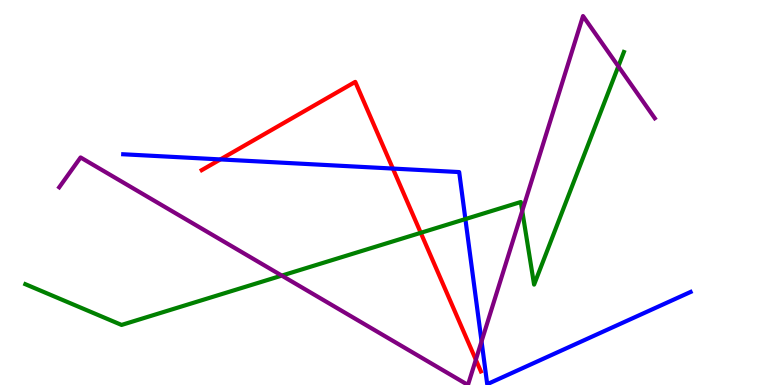[{'lines': ['blue', 'red'], 'intersections': [{'x': 2.84, 'y': 5.86}, {'x': 5.07, 'y': 5.62}]}, {'lines': ['green', 'red'], 'intersections': [{'x': 5.43, 'y': 3.95}]}, {'lines': ['purple', 'red'], 'intersections': [{'x': 6.14, 'y': 0.656}]}, {'lines': ['blue', 'green'], 'intersections': [{'x': 6.0, 'y': 4.31}]}, {'lines': ['blue', 'purple'], 'intersections': [{'x': 6.21, 'y': 1.13}]}, {'lines': ['green', 'purple'], 'intersections': [{'x': 3.64, 'y': 2.84}, {'x': 6.74, 'y': 4.52}, {'x': 7.98, 'y': 8.28}]}]